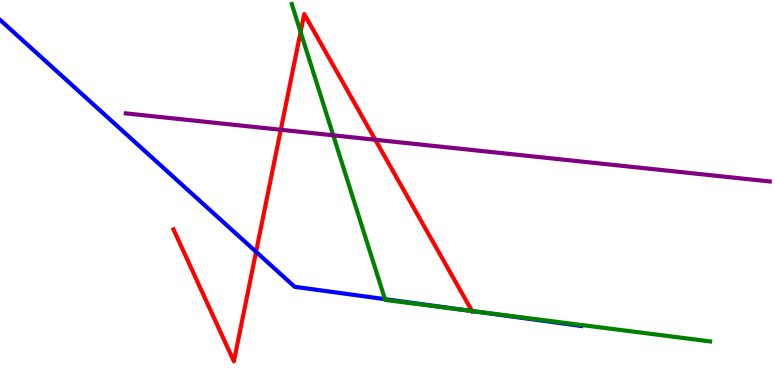[{'lines': ['blue', 'red'], 'intersections': [{'x': 3.3, 'y': 3.46}, {'x': 6.09, 'y': 1.92}]}, {'lines': ['green', 'red'], 'intersections': [{'x': 3.88, 'y': 9.17}, {'x': 6.09, 'y': 1.92}]}, {'lines': ['purple', 'red'], 'intersections': [{'x': 3.62, 'y': 6.63}, {'x': 4.84, 'y': 6.37}]}, {'lines': ['blue', 'green'], 'intersections': [{'x': 4.97, 'y': 2.23}, {'x': 6.04, 'y': 1.94}]}, {'lines': ['blue', 'purple'], 'intersections': []}, {'lines': ['green', 'purple'], 'intersections': [{'x': 4.3, 'y': 6.49}]}]